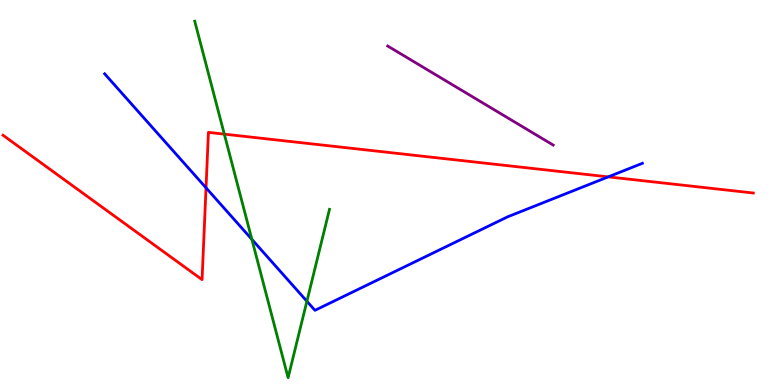[{'lines': ['blue', 'red'], 'intersections': [{'x': 2.66, 'y': 5.12}, {'x': 7.85, 'y': 5.41}]}, {'lines': ['green', 'red'], 'intersections': [{'x': 2.89, 'y': 6.52}]}, {'lines': ['purple', 'red'], 'intersections': []}, {'lines': ['blue', 'green'], 'intersections': [{'x': 3.25, 'y': 3.78}, {'x': 3.96, 'y': 2.18}]}, {'lines': ['blue', 'purple'], 'intersections': []}, {'lines': ['green', 'purple'], 'intersections': []}]